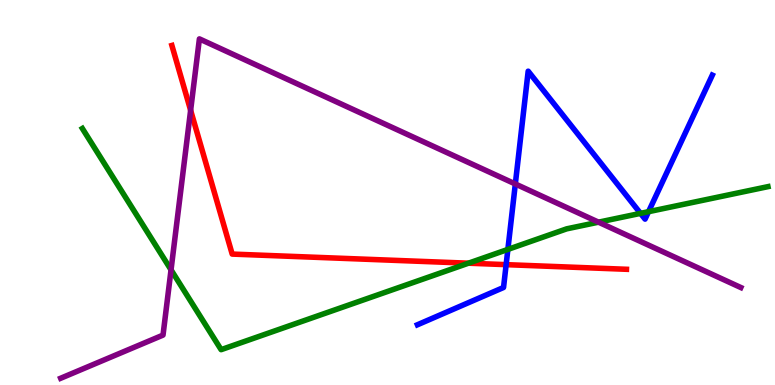[{'lines': ['blue', 'red'], 'intersections': [{'x': 6.53, 'y': 3.13}]}, {'lines': ['green', 'red'], 'intersections': [{'x': 6.04, 'y': 3.16}]}, {'lines': ['purple', 'red'], 'intersections': [{'x': 2.46, 'y': 7.14}]}, {'lines': ['blue', 'green'], 'intersections': [{'x': 6.55, 'y': 3.52}, {'x': 8.26, 'y': 4.46}, {'x': 8.37, 'y': 4.5}]}, {'lines': ['blue', 'purple'], 'intersections': [{'x': 6.65, 'y': 5.22}]}, {'lines': ['green', 'purple'], 'intersections': [{'x': 2.21, 'y': 2.99}, {'x': 7.72, 'y': 4.23}]}]